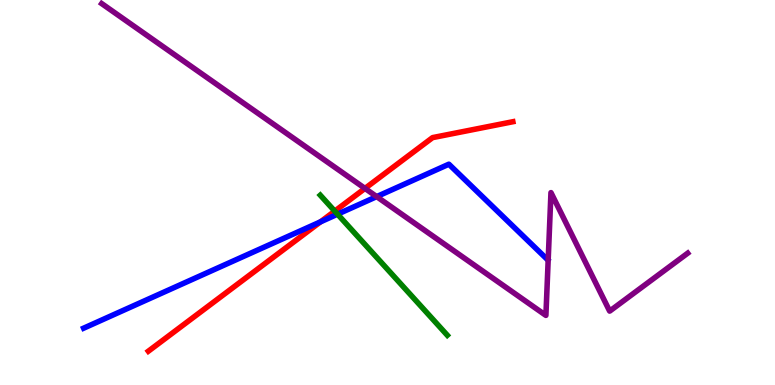[{'lines': ['blue', 'red'], 'intersections': [{'x': 4.14, 'y': 4.24}]}, {'lines': ['green', 'red'], 'intersections': [{'x': 4.32, 'y': 4.52}]}, {'lines': ['purple', 'red'], 'intersections': [{'x': 4.71, 'y': 5.11}]}, {'lines': ['blue', 'green'], 'intersections': [{'x': 4.36, 'y': 4.44}]}, {'lines': ['blue', 'purple'], 'intersections': [{'x': 4.86, 'y': 4.89}]}, {'lines': ['green', 'purple'], 'intersections': []}]